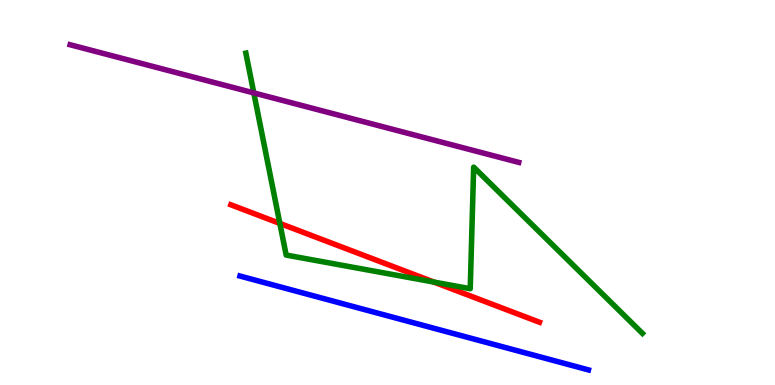[{'lines': ['blue', 'red'], 'intersections': []}, {'lines': ['green', 'red'], 'intersections': [{'x': 3.61, 'y': 4.2}, {'x': 5.6, 'y': 2.67}]}, {'lines': ['purple', 'red'], 'intersections': []}, {'lines': ['blue', 'green'], 'intersections': []}, {'lines': ['blue', 'purple'], 'intersections': []}, {'lines': ['green', 'purple'], 'intersections': [{'x': 3.27, 'y': 7.59}]}]